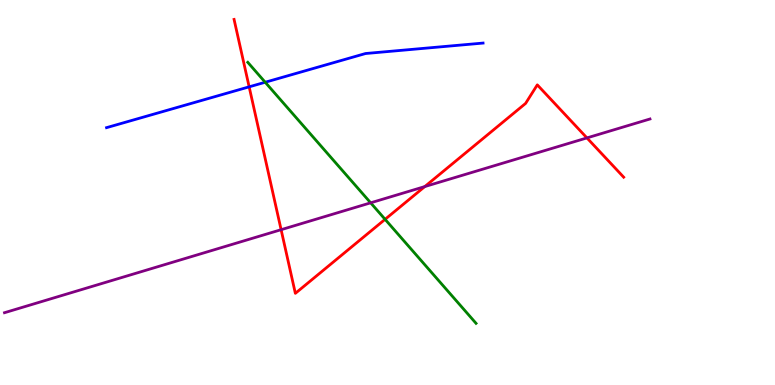[{'lines': ['blue', 'red'], 'intersections': [{'x': 3.21, 'y': 7.74}]}, {'lines': ['green', 'red'], 'intersections': [{'x': 4.97, 'y': 4.3}]}, {'lines': ['purple', 'red'], 'intersections': [{'x': 3.63, 'y': 4.03}, {'x': 5.48, 'y': 5.15}, {'x': 7.57, 'y': 6.42}]}, {'lines': ['blue', 'green'], 'intersections': [{'x': 3.42, 'y': 7.86}]}, {'lines': ['blue', 'purple'], 'intersections': []}, {'lines': ['green', 'purple'], 'intersections': [{'x': 4.78, 'y': 4.73}]}]